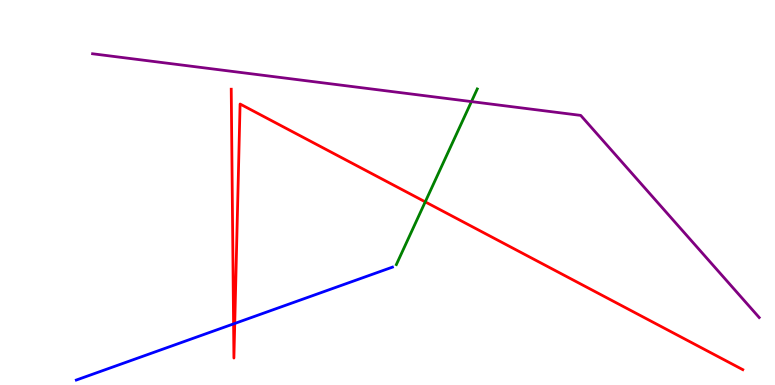[{'lines': ['blue', 'red'], 'intersections': [{'x': 3.01, 'y': 1.59}, {'x': 3.03, 'y': 1.6}]}, {'lines': ['green', 'red'], 'intersections': [{'x': 5.49, 'y': 4.76}]}, {'lines': ['purple', 'red'], 'intersections': []}, {'lines': ['blue', 'green'], 'intersections': []}, {'lines': ['blue', 'purple'], 'intersections': []}, {'lines': ['green', 'purple'], 'intersections': [{'x': 6.08, 'y': 7.36}]}]